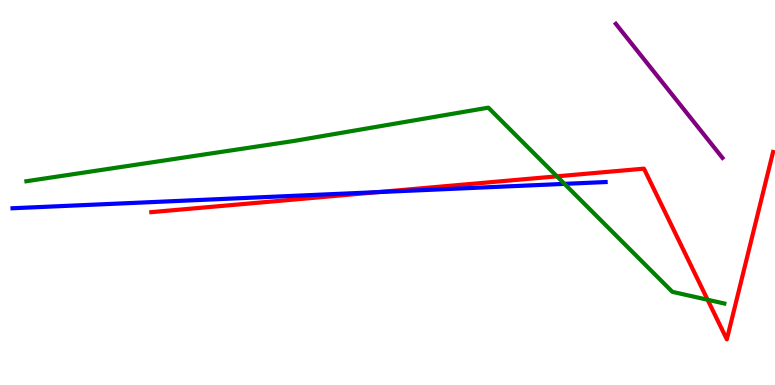[{'lines': ['blue', 'red'], 'intersections': [{'x': 4.89, 'y': 5.01}]}, {'lines': ['green', 'red'], 'intersections': [{'x': 7.19, 'y': 5.42}, {'x': 9.13, 'y': 2.21}]}, {'lines': ['purple', 'red'], 'intersections': []}, {'lines': ['blue', 'green'], 'intersections': [{'x': 7.28, 'y': 5.22}]}, {'lines': ['blue', 'purple'], 'intersections': []}, {'lines': ['green', 'purple'], 'intersections': []}]